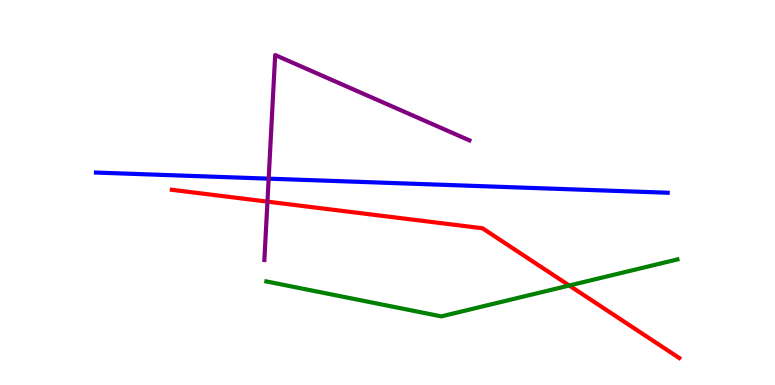[{'lines': ['blue', 'red'], 'intersections': []}, {'lines': ['green', 'red'], 'intersections': [{'x': 7.35, 'y': 2.58}]}, {'lines': ['purple', 'red'], 'intersections': [{'x': 3.45, 'y': 4.76}]}, {'lines': ['blue', 'green'], 'intersections': []}, {'lines': ['blue', 'purple'], 'intersections': [{'x': 3.47, 'y': 5.36}]}, {'lines': ['green', 'purple'], 'intersections': []}]